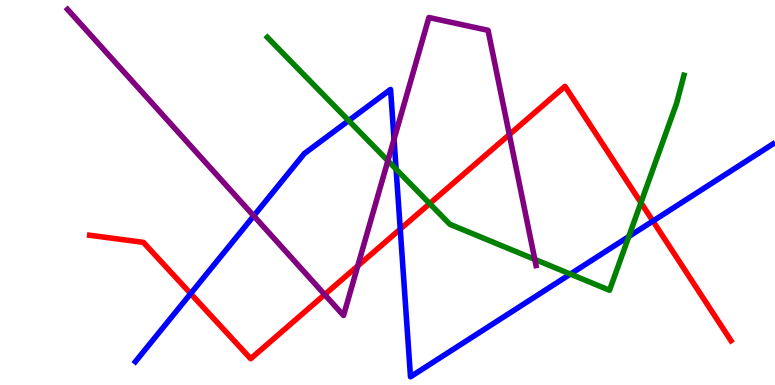[{'lines': ['blue', 'red'], 'intersections': [{'x': 2.46, 'y': 2.37}, {'x': 5.16, 'y': 4.05}, {'x': 8.42, 'y': 4.26}]}, {'lines': ['green', 'red'], 'intersections': [{'x': 5.54, 'y': 4.71}, {'x': 8.27, 'y': 4.74}]}, {'lines': ['purple', 'red'], 'intersections': [{'x': 4.19, 'y': 2.35}, {'x': 4.62, 'y': 3.09}, {'x': 6.57, 'y': 6.5}]}, {'lines': ['blue', 'green'], 'intersections': [{'x': 4.5, 'y': 6.87}, {'x': 5.11, 'y': 5.61}, {'x': 7.36, 'y': 2.88}, {'x': 8.11, 'y': 3.86}]}, {'lines': ['blue', 'purple'], 'intersections': [{'x': 3.27, 'y': 4.39}, {'x': 5.08, 'y': 6.38}]}, {'lines': ['green', 'purple'], 'intersections': [{'x': 5.0, 'y': 5.82}, {'x': 6.9, 'y': 3.26}]}]